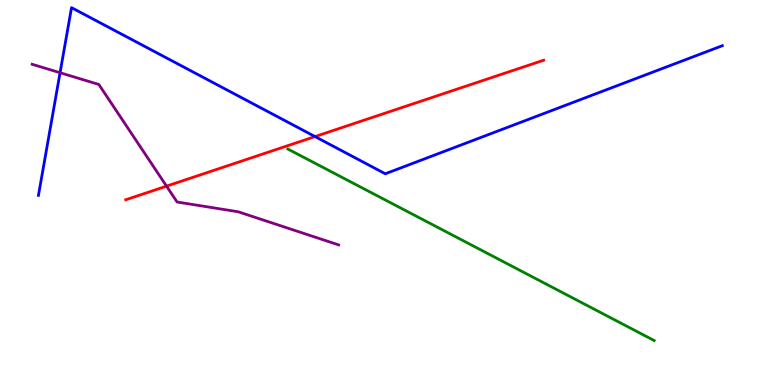[{'lines': ['blue', 'red'], 'intersections': [{'x': 4.06, 'y': 6.45}]}, {'lines': ['green', 'red'], 'intersections': []}, {'lines': ['purple', 'red'], 'intersections': [{'x': 2.15, 'y': 5.17}]}, {'lines': ['blue', 'green'], 'intersections': []}, {'lines': ['blue', 'purple'], 'intersections': [{'x': 0.775, 'y': 8.11}]}, {'lines': ['green', 'purple'], 'intersections': []}]